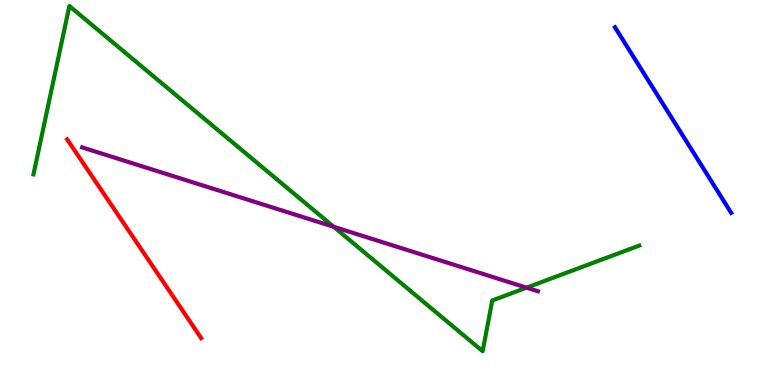[{'lines': ['blue', 'red'], 'intersections': []}, {'lines': ['green', 'red'], 'intersections': []}, {'lines': ['purple', 'red'], 'intersections': []}, {'lines': ['blue', 'green'], 'intersections': []}, {'lines': ['blue', 'purple'], 'intersections': []}, {'lines': ['green', 'purple'], 'intersections': [{'x': 4.31, 'y': 4.11}, {'x': 6.79, 'y': 2.53}]}]